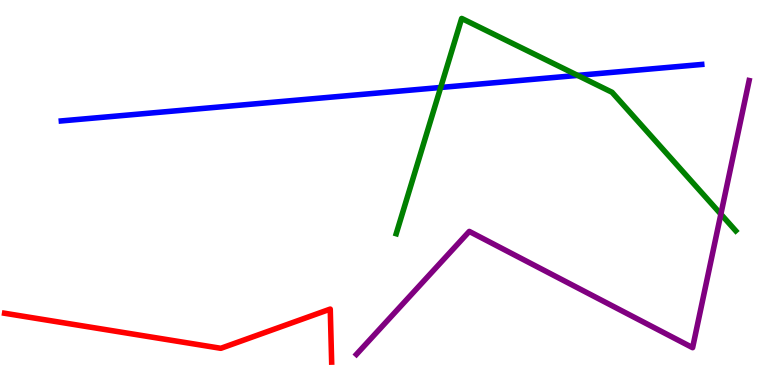[{'lines': ['blue', 'red'], 'intersections': []}, {'lines': ['green', 'red'], 'intersections': []}, {'lines': ['purple', 'red'], 'intersections': []}, {'lines': ['blue', 'green'], 'intersections': [{'x': 5.69, 'y': 7.73}, {'x': 7.45, 'y': 8.04}]}, {'lines': ['blue', 'purple'], 'intersections': []}, {'lines': ['green', 'purple'], 'intersections': [{'x': 9.3, 'y': 4.44}]}]